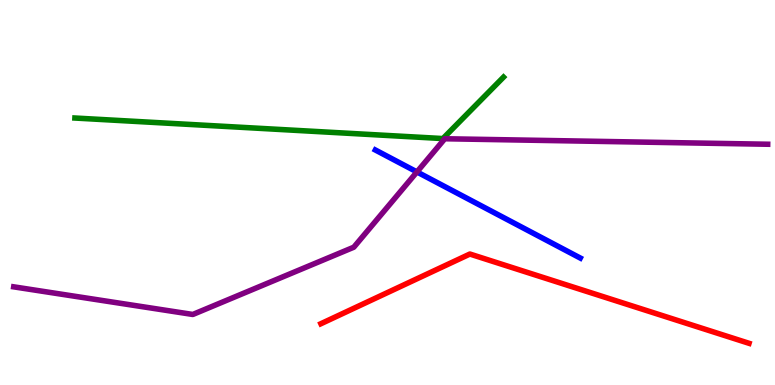[{'lines': ['blue', 'red'], 'intersections': []}, {'lines': ['green', 'red'], 'intersections': []}, {'lines': ['purple', 'red'], 'intersections': []}, {'lines': ['blue', 'green'], 'intersections': []}, {'lines': ['blue', 'purple'], 'intersections': [{'x': 5.38, 'y': 5.53}]}, {'lines': ['green', 'purple'], 'intersections': []}]